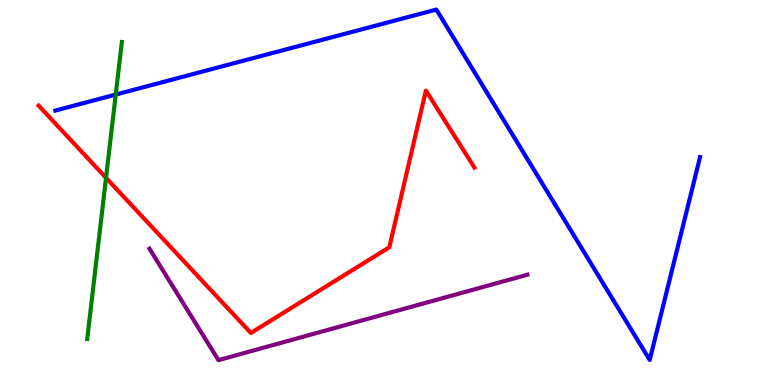[{'lines': ['blue', 'red'], 'intersections': []}, {'lines': ['green', 'red'], 'intersections': [{'x': 1.37, 'y': 5.38}]}, {'lines': ['purple', 'red'], 'intersections': []}, {'lines': ['blue', 'green'], 'intersections': [{'x': 1.49, 'y': 7.54}]}, {'lines': ['blue', 'purple'], 'intersections': []}, {'lines': ['green', 'purple'], 'intersections': []}]